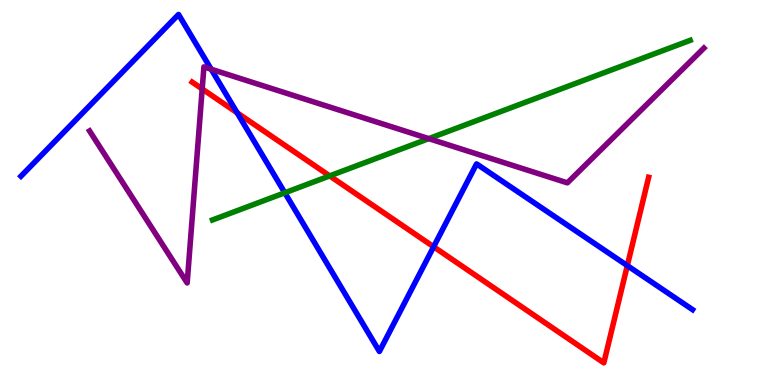[{'lines': ['blue', 'red'], 'intersections': [{'x': 3.06, 'y': 7.07}, {'x': 5.6, 'y': 3.59}, {'x': 8.09, 'y': 3.1}]}, {'lines': ['green', 'red'], 'intersections': [{'x': 4.25, 'y': 5.43}]}, {'lines': ['purple', 'red'], 'intersections': [{'x': 2.61, 'y': 7.69}]}, {'lines': ['blue', 'green'], 'intersections': [{'x': 3.67, 'y': 4.99}]}, {'lines': ['blue', 'purple'], 'intersections': [{'x': 2.72, 'y': 8.2}]}, {'lines': ['green', 'purple'], 'intersections': [{'x': 5.53, 'y': 6.4}]}]